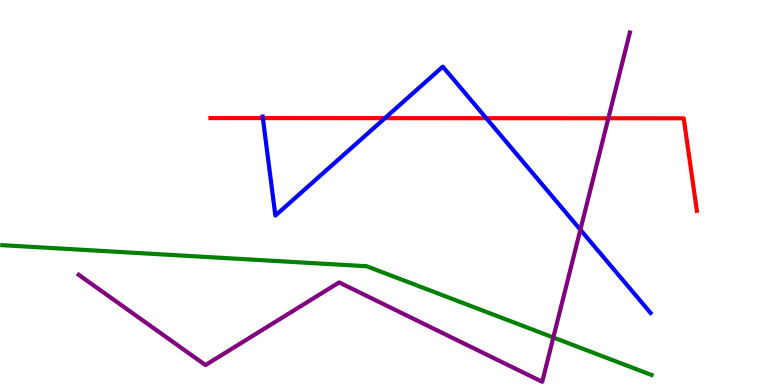[{'lines': ['blue', 'red'], 'intersections': [{'x': 3.39, 'y': 6.93}, {'x': 4.97, 'y': 6.93}, {'x': 6.27, 'y': 6.93}]}, {'lines': ['green', 'red'], 'intersections': []}, {'lines': ['purple', 'red'], 'intersections': [{'x': 7.85, 'y': 6.93}]}, {'lines': ['blue', 'green'], 'intersections': []}, {'lines': ['blue', 'purple'], 'intersections': [{'x': 7.49, 'y': 4.03}]}, {'lines': ['green', 'purple'], 'intersections': [{'x': 7.14, 'y': 1.23}]}]